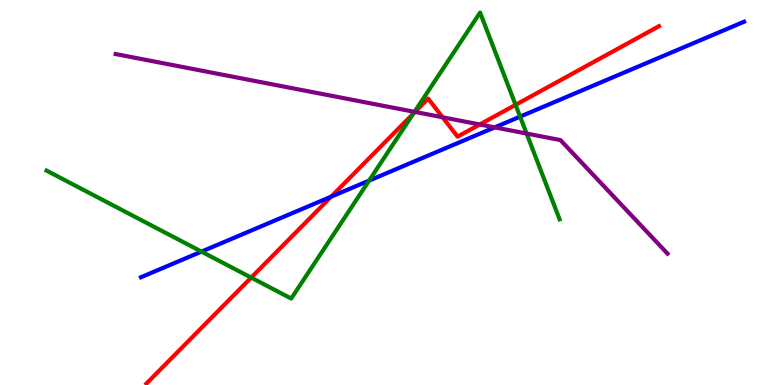[{'lines': ['blue', 'red'], 'intersections': [{'x': 4.27, 'y': 4.89}]}, {'lines': ['green', 'red'], 'intersections': [{'x': 3.24, 'y': 2.79}, {'x': 5.34, 'y': 7.06}, {'x': 6.65, 'y': 7.28}]}, {'lines': ['purple', 'red'], 'intersections': [{'x': 5.35, 'y': 7.09}, {'x': 5.71, 'y': 6.95}, {'x': 6.19, 'y': 6.77}]}, {'lines': ['blue', 'green'], 'intersections': [{'x': 2.6, 'y': 3.46}, {'x': 4.76, 'y': 5.31}, {'x': 6.71, 'y': 6.97}]}, {'lines': ['blue', 'purple'], 'intersections': [{'x': 6.38, 'y': 6.69}]}, {'lines': ['green', 'purple'], 'intersections': [{'x': 5.35, 'y': 7.09}, {'x': 6.79, 'y': 6.53}]}]